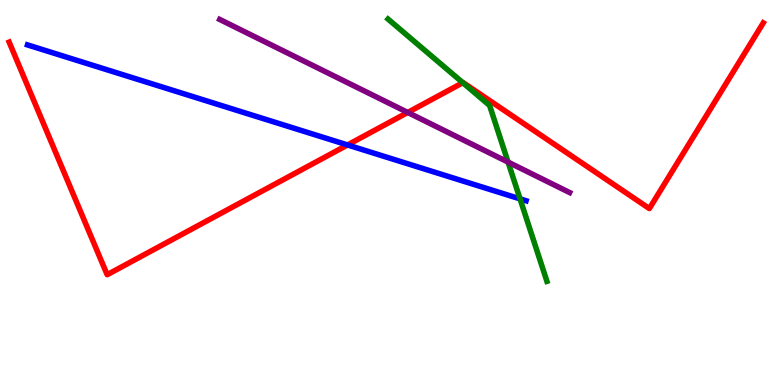[{'lines': ['blue', 'red'], 'intersections': [{'x': 4.48, 'y': 6.24}]}, {'lines': ['green', 'red'], 'intersections': [{'x': 5.97, 'y': 7.85}]}, {'lines': ['purple', 'red'], 'intersections': [{'x': 5.26, 'y': 7.08}]}, {'lines': ['blue', 'green'], 'intersections': [{'x': 6.71, 'y': 4.83}]}, {'lines': ['blue', 'purple'], 'intersections': []}, {'lines': ['green', 'purple'], 'intersections': [{'x': 6.56, 'y': 5.79}]}]